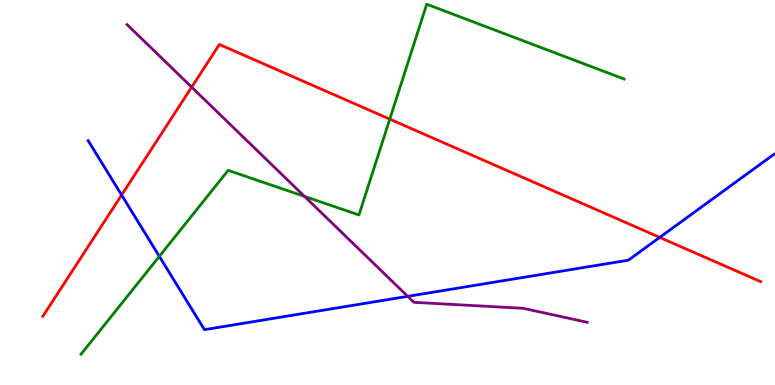[{'lines': ['blue', 'red'], 'intersections': [{'x': 1.57, 'y': 4.93}, {'x': 8.51, 'y': 3.83}]}, {'lines': ['green', 'red'], 'intersections': [{'x': 5.03, 'y': 6.91}]}, {'lines': ['purple', 'red'], 'intersections': [{'x': 2.47, 'y': 7.74}]}, {'lines': ['blue', 'green'], 'intersections': [{'x': 2.06, 'y': 3.34}]}, {'lines': ['blue', 'purple'], 'intersections': [{'x': 5.26, 'y': 2.3}]}, {'lines': ['green', 'purple'], 'intersections': [{'x': 3.93, 'y': 4.9}]}]